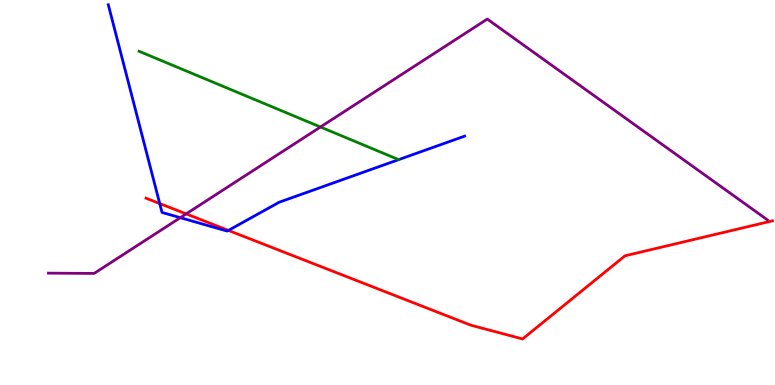[{'lines': ['blue', 'red'], 'intersections': [{'x': 2.06, 'y': 4.71}, {'x': 2.95, 'y': 4.02}]}, {'lines': ['green', 'red'], 'intersections': []}, {'lines': ['purple', 'red'], 'intersections': [{'x': 2.4, 'y': 4.44}]}, {'lines': ['blue', 'green'], 'intersections': []}, {'lines': ['blue', 'purple'], 'intersections': [{'x': 2.33, 'y': 4.35}]}, {'lines': ['green', 'purple'], 'intersections': [{'x': 4.14, 'y': 6.7}]}]